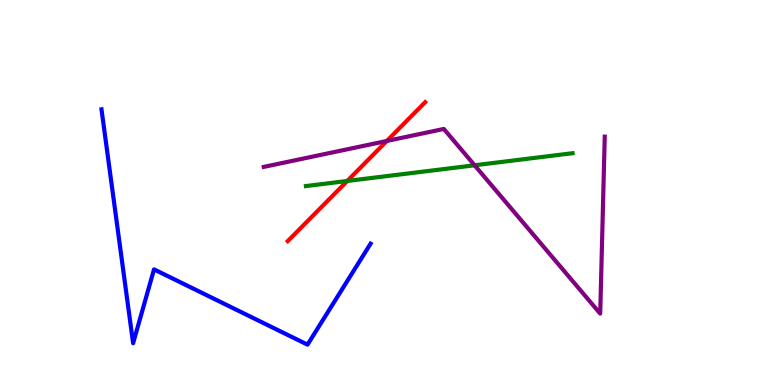[{'lines': ['blue', 'red'], 'intersections': []}, {'lines': ['green', 'red'], 'intersections': [{'x': 4.48, 'y': 5.3}]}, {'lines': ['purple', 'red'], 'intersections': [{'x': 4.99, 'y': 6.34}]}, {'lines': ['blue', 'green'], 'intersections': []}, {'lines': ['blue', 'purple'], 'intersections': []}, {'lines': ['green', 'purple'], 'intersections': [{'x': 6.12, 'y': 5.71}]}]